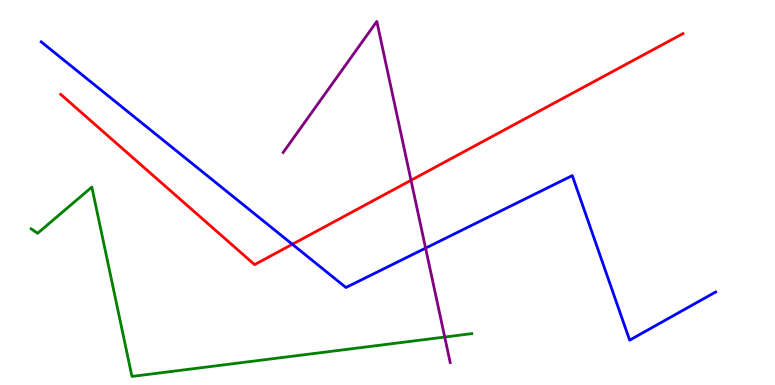[{'lines': ['blue', 'red'], 'intersections': [{'x': 3.77, 'y': 3.66}]}, {'lines': ['green', 'red'], 'intersections': []}, {'lines': ['purple', 'red'], 'intersections': [{'x': 5.3, 'y': 5.32}]}, {'lines': ['blue', 'green'], 'intersections': []}, {'lines': ['blue', 'purple'], 'intersections': [{'x': 5.49, 'y': 3.56}]}, {'lines': ['green', 'purple'], 'intersections': [{'x': 5.74, 'y': 1.25}]}]